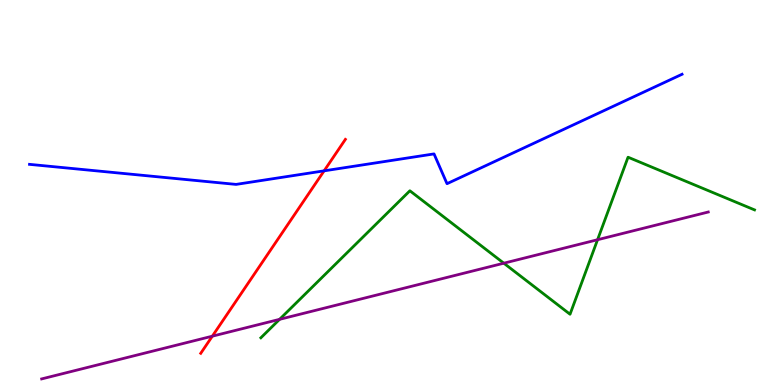[{'lines': ['blue', 'red'], 'intersections': [{'x': 4.18, 'y': 5.56}]}, {'lines': ['green', 'red'], 'intersections': []}, {'lines': ['purple', 'red'], 'intersections': [{'x': 2.74, 'y': 1.27}]}, {'lines': ['blue', 'green'], 'intersections': []}, {'lines': ['blue', 'purple'], 'intersections': []}, {'lines': ['green', 'purple'], 'intersections': [{'x': 3.61, 'y': 1.71}, {'x': 6.5, 'y': 3.16}, {'x': 7.71, 'y': 3.77}]}]